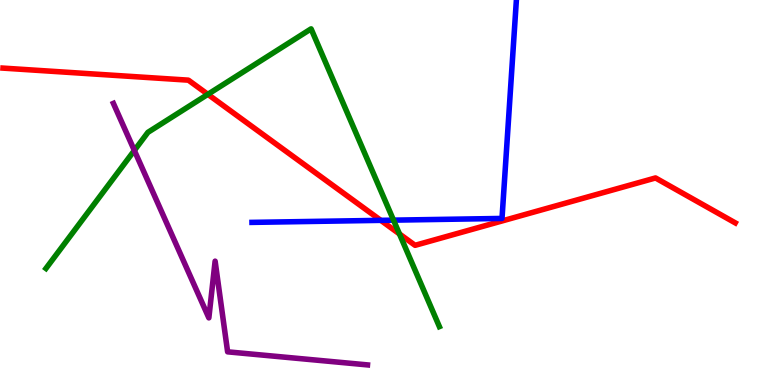[{'lines': ['blue', 'red'], 'intersections': [{'x': 4.91, 'y': 4.28}]}, {'lines': ['green', 'red'], 'intersections': [{'x': 2.68, 'y': 7.55}, {'x': 5.15, 'y': 3.92}]}, {'lines': ['purple', 'red'], 'intersections': []}, {'lines': ['blue', 'green'], 'intersections': [{'x': 5.08, 'y': 4.28}]}, {'lines': ['blue', 'purple'], 'intersections': []}, {'lines': ['green', 'purple'], 'intersections': [{'x': 1.73, 'y': 6.09}]}]